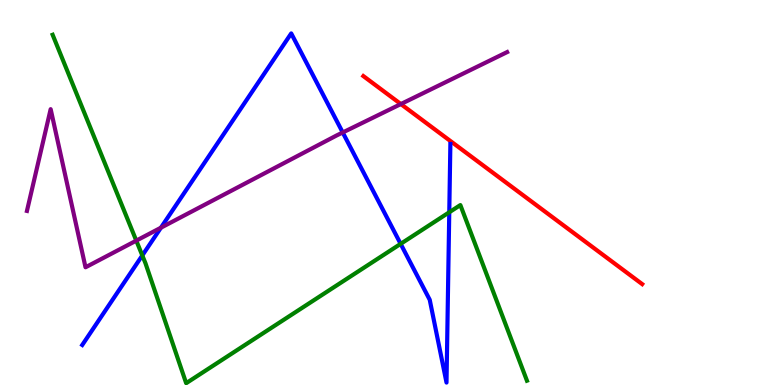[{'lines': ['blue', 'red'], 'intersections': []}, {'lines': ['green', 'red'], 'intersections': []}, {'lines': ['purple', 'red'], 'intersections': [{'x': 5.17, 'y': 7.3}]}, {'lines': ['blue', 'green'], 'intersections': [{'x': 1.84, 'y': 3.36}, {'x': 5.17, 'y': 3.67}, {'x': 5.8, 'y': 4.49}]}, {'lines': ['blue', 'purple'], 'intersections': [{'x': 2.08, 'y': 4.09}, {'x': 4.42, 'y': 6.56}]}, {'lines': ['green', 'purple'], 'intersections': [{'x': 1.76, 'y': 3.75}]}]